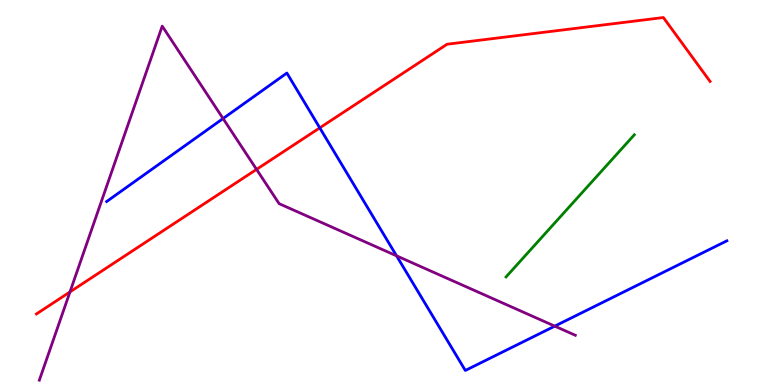[{'lines': ['blue', 'red'], 'intersections': [{'x': 4.13, 'y': 6.68}]}, {'lines': ['green', 'red'], 'intersections': []}, {'lines': ['purple', 'red'], 'intersections': [{'x': 0.903, 'y': 2.42}, {'x': 3.31, 'y': 5.6}]}, {'lines': ['blue', 'green'], 'intersections': []}, {'lines': ['blue', 'purple'], 'intersections': [{'x': 2.88, 'y': 6.92}, {'x': 5.12, 'y': 3.35}, {'x': 7.16, 'y': 1.53}]}, {'lines': ['green', 'purple'], 'intersections': []}]